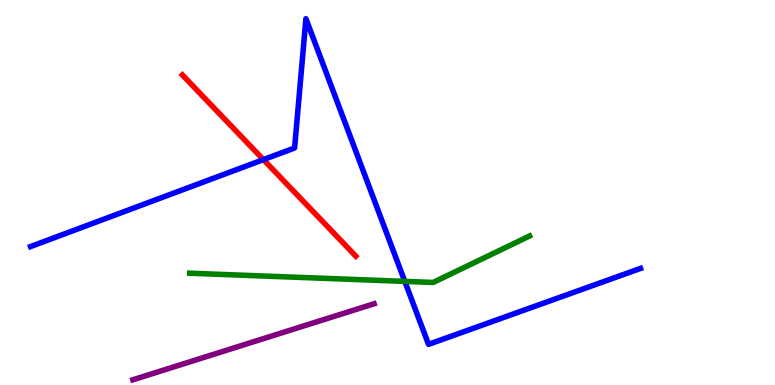[{'lines': ['blue', 'red'], 'intersections': [{'x': 3.4, 'y': 5.85}]}, {'lines': ['green', 'red'], 'intersections': []}, {'lines': ['purple', 'red'], 'intersections': []}, {'lines': ['blue', 'green'], 'intersections': [{'x': 5.22, 'y': 2.69}]}, {'lines': ['blue', 'purple'], 'intersections': []}, {'lines': ['green', 'purple'], 'intersections': []}]